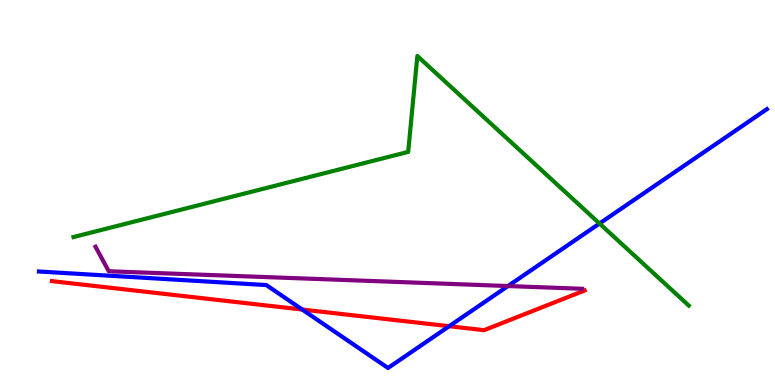[{'lines': ['blue', 'red'], 'intersections': [{'x': 3.9, 'y': 1.96}, {'x': 5.8, 'y': 1.53}]}, {'lines': ['green', 'red'], 'intersections': []}, {'lines': ['purple', 'red'], 'intersections': []}, {'lines': ['blue', 'green'], 'intersections': [{'x': 7.74, 'y': 4.19}]}, {'lines': ['blue', 'purple'], 'intersections': [{'x': 6.55, 'y': 2.57}]}, {'lines': ['green', 'purple'], 'intersections': []}]